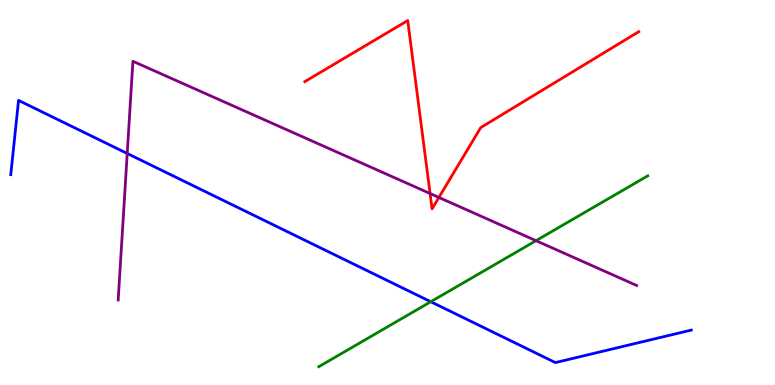[{'lines': ['blue', 'red'], 'intersections': []}, {'lines': ['green', 'red'], 'intersections': []}, {'lines': ['purple', 'red'], 'intersections': [{'x': 5.55, 'y': 4.97}, {'x': 5.66, 'y': 4.87}]}, {'lines': ['blue', 'green'], 'intersections': [{'x': 5.56, 'y': 2.16}]}, {'lines': ['blue', 'purple'], 'intersections': [{'x': 1.64, 'y': 6.01}]}, {'lines': ['green', 'purple'], 'intersections': [{'x': 6.92, 'y': 3.75}]}]